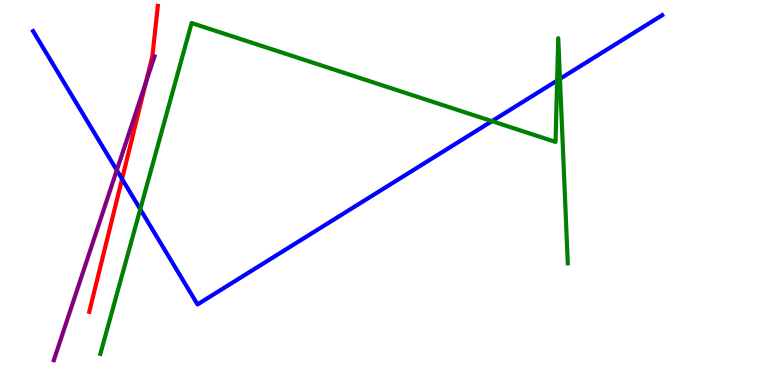[{'lines': ['blue', 'red'], 'intersections': [{'x': 1.57, 'y': 5.35}]}, {'lines': ['green', 'red'], 'intersections': []}, {'lines': ['purple', 'red'], 'intersections': [{'x': 1.88, 'y': 7.87}]}, {'lines': ['blue', 'green'], 'intersections': [{'x': 1.81, 'y': 4.57}, {'x': 6.35, 'y': 6.85}, {'x': 7.19, 'y': 7.91}, {'x': 7.23, 'y': 7.95}]}, {'lines': ['blue', 'purple'], 'intersections': [{'x': 1.51, 'y': 5.58}]}, {'lines': ['green', 'purple'], 'intersections': []}]